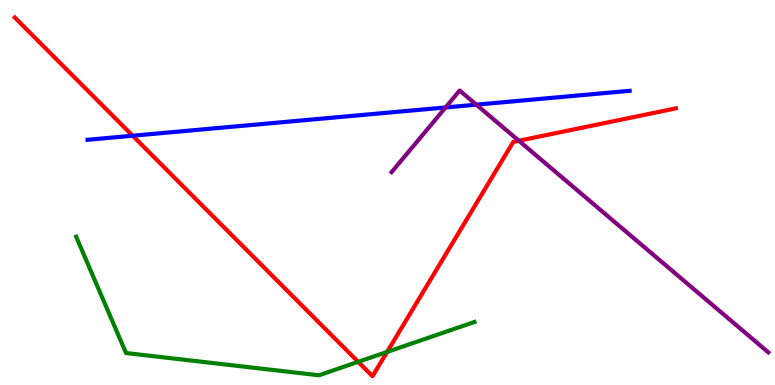[{'lines': ['blue', 'red'], 'intersections': [{'x': 1.71, 'y': 6.47}]}, {'lines': ['green', 'red'], 'intersections': [{'x': 4.62, 'y': 0.602}, {'x': 4.99, 'y': 0.859}]}, {'lines': ['purple', 'red'], 'intersections': [{'x': 6.69, 'y': 6.34}]}, {'lines': ['blue', 'green'], 'intersections': []}, {'lines': ['blue', 'purple'], 'intersections': [{'x': 5.75, 'y': 7.21}, {'x': 6.15, 'y': 7.28}]}, {'lines': ['green', 'purple'], 'intersections': []}]